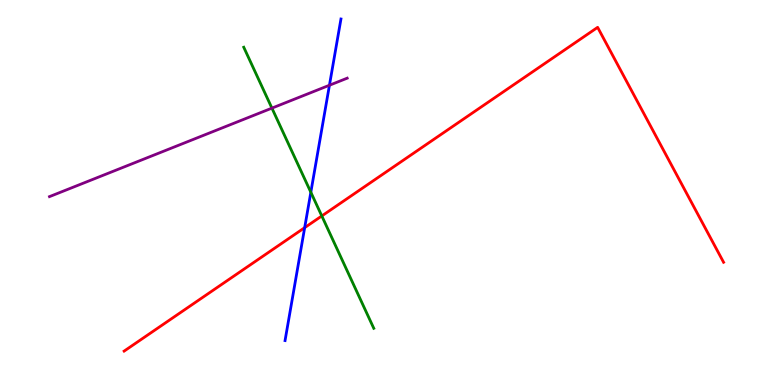[{'lines': ['blue', 'red'], 'intersections': [{'x': 3.93, 'y': 4.09}]}, {'lines': ['green', 'red'], 'intersections': [{'x': 4.15, 'y': 4.39}]}, {'lines': ['purple', 'red'], 'intersections': []}, {'lines': ['blue', 'green'], 'intersections': [{'x': 4.01, 'y': 5.01}]}, {'lines': ['blue', 'purple'], 'intersections': [{'x': 4.25, 'y': 7.79}]}, {'lines': ['green', 'purple'], 'intersections': [{'x': 3.51, 'y': 7.19}]}]